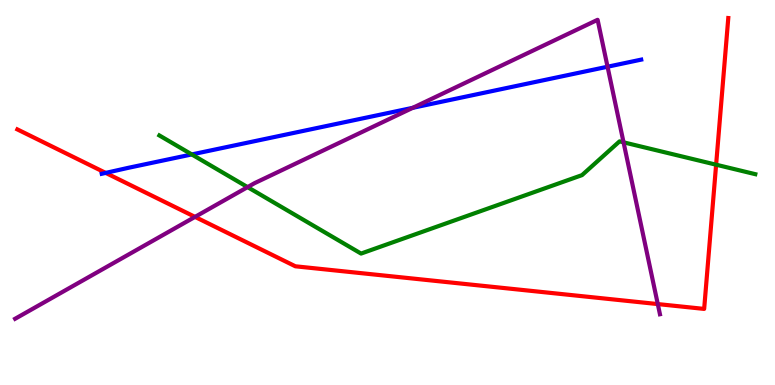[{'lines': ['blue', 'red'], 'intersections': [{'x': 1.36, 'y': 5.51}]}, {'lines': ['green', 'red'], 'intersections': [{'x': 9.24, 'y': 5.72}]}, {'lines': ['purple', 'red'], 'intersections': [{'x': 2.52, 'y': 4.37}, {'x': 8.49, 'y': 2.1}]}, {'lines': ['blue', 'green'], 'intersections': [{'x': 2.47, 'y': 5.99}]}, {'lines': ['blue', 'purple'], 'intersections': [{'x': 5.33, 'y': 7.2}, {'x': 7.84, 'y': 8.27}]}, {'lines': ['green', 'purple'], 'intersections': [{'x': 3.19, 'y': 5.14}, {'x': 8.05, 'y': 6.3}]}]